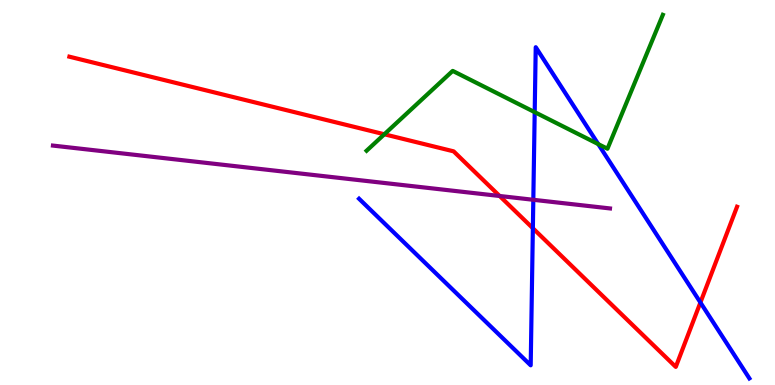[{'lines': ['blue', 'red'], 'intersections': [{'x': 6.88, 'y': 4.07}, {'x': 9.04, 'y': 2.14}]}, {'lines': ['green', 'red'], 'intersections': [{'x': 4.96, 'y': 6.51}]}, {'lines': ['purple', 'red'], 'intersections': [{'x': 6.45, 'y': 4.91}]}, {'lines': ['blue', 'green'], 'intersections': [{'x': 6.9, 'y': 7.09}, {'x': 7.72, 'y': 6.26}]}, {'lines': ['blue', 'purple'], 'intersections': [{'x': 6.88, 'y': 4.81}]}, {'lines': ['green', 'purple'], 'intersections': []}]